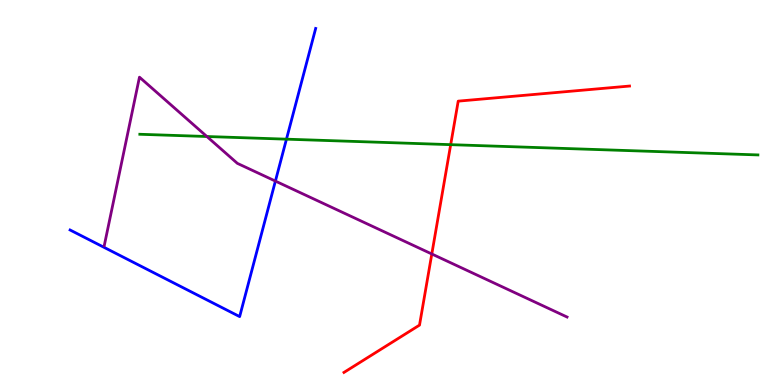[{'lines': ['blue', 'red'], 'intersections': []}, {'lines': ['green', 'red'], 'intersections': [{'x': 5.82, 'y': 6.24}]}, {'lines': ['purple', 'red'], 'intersections': [{'x': 5.57, 'y': 3.4}]}, {'lines': ['blue', 'green'], 'intersections': [{'x': 3.7, 'y': 6.39}]}, {'lines': ['blue', 'purple'], 'intersections': [{'x': 3.55, 'y': 5.3}]}, {'lines': ['green', 'purple'], 'intersections': [{'x': 2.67, 'y': 6.45}]}]